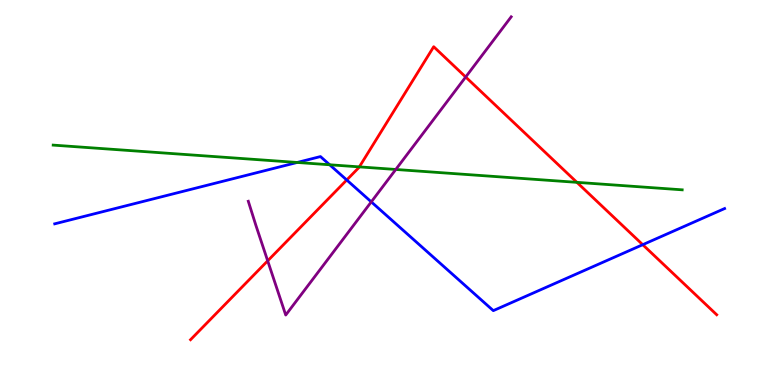[{'lines': ['blue', 'red'], 'intersections': [{'x': 4.47, 'y': 5.33}, {'x': 8.29, 'y': 3.64}]}, {'lines': ['green', 'red'], 'intersections': [{'x': 4.64, 'y': 5.67}, {'x': 7.44, 'y': 5.26}]}, {'lines': ['purple', 'red'], 'intersections': [{'x': 3.45, 'y': 3.23}, {'x': 6.01, 'y': 8.0}]}, {'lines': ['blue', 'green'], 'intersections': [{'x': 3.83, 'y': 5.78}, {'x': 4.25, 'y': 5.72}]}, {'lines': ['blue', 'purple'], 'intersections': [{'x': 4.79, 'y': 4.76}]}, {'lines': ['green', 'purple'], 'intersections': [{'x': 5.11, 'y': 5.6}]}]